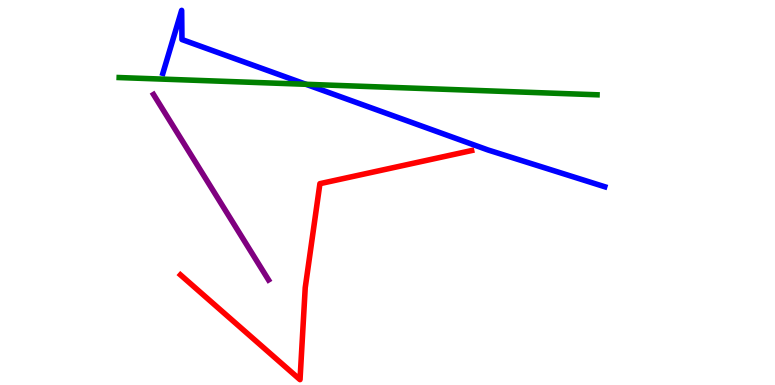[{'lines': ['blue', 'red'], 'intersections': []}, {'lines': ['green', 'red'], 'intersections': []}, {'lines': ['purple', 'red'], 'intersections': []}, {'lines': ['blue', 'green'], 'intersections': [{'x': 3.95, 'y': 7.81}]}, {'lines': ['blue', 'purple'], 'intersections': []}, {'lines': ['green', 'purple'], 'intersections': []}]